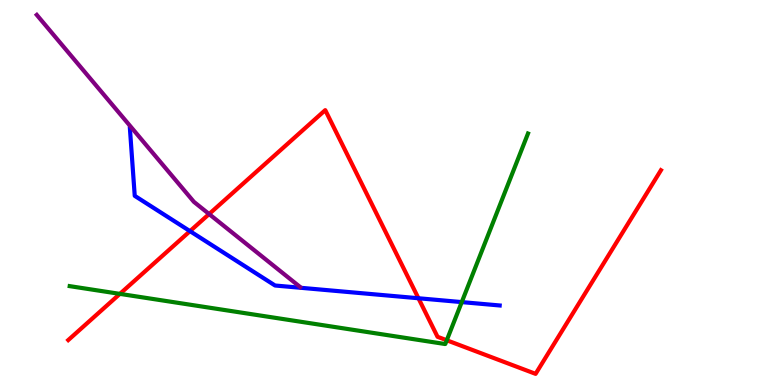[{'lines': ['blue', 'red'], 'intersections': [{'x': 2.45, 'y': 4.0}, {'x': 5.4, 'y': 2.25}]}, {'lines': ['green', 'red'], 'intersections': [{'x': 1.55, 'y': 2.37}, {'x': 5.76, 'y': 1.16}]}, {'lines': ['purple', 'red'], 'intersections': [{'x': 2.7, 'y': 4.44}]}, {'lines': ['blue', 'green'], 'intersections': [{'x': 5.96, 'y': 2.15}]}, {'lines': ['blue', 'purple'], 'intersections': []}, {'lines': ['green', 'purple'], 'intersections': []}]